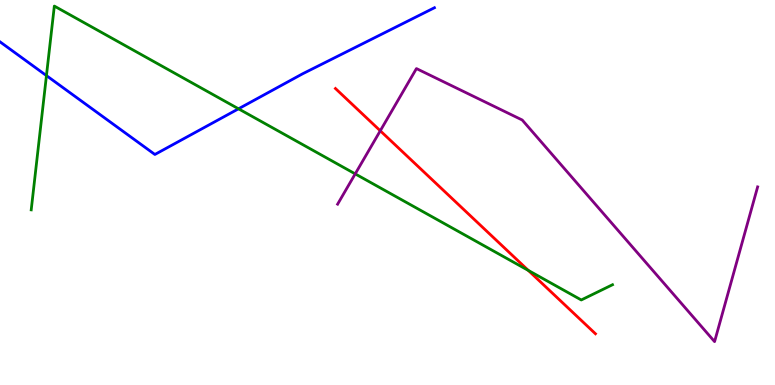[{'lines': ['blue', 'red'], 'intersections': []}, {'lines': ['green', 'red'], 'intersections': [{'x': 6.82, 'y': 2.98}]}, {'lines': ['purple', 'red'], 'intersections': [{'x': 4.91, 'y': 6.6}]}, {'lines': ['blue', 'green'], 'intersections': [{'x': 0.599, 'y': 8.04}, {'x': 3.08, 'y': 7.17}]}, {'lines': ['blue', 'purple'], 'intersections': []}, {'lines': ['green', 'purple'], 'intersections': [{'x': 4.58, 'y': 5.48}]}]